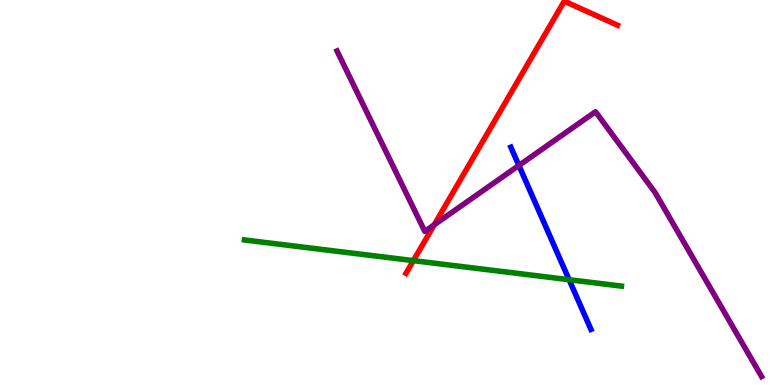[{'lines': ['blue', 'red'], 'intersections': []}, {'lines': ['green', 'red'], 'intersections': [{'x': 5.33, 'y': 3.23}]}, {'lines': ['purple', 'red'], 'intersections': [{'x': 5.6, 'y': 4.16}]}, {'lines': ['blue', 'green'], 'intersections': [{'x': 7.34, 'y': 2.73}]}, {'lines': ['blue', 'purple'], 'intersections': [{'x': 6.7, 'y': 5.7}]}, {'lines': ['green', 'purple'], 'intersections': []}]